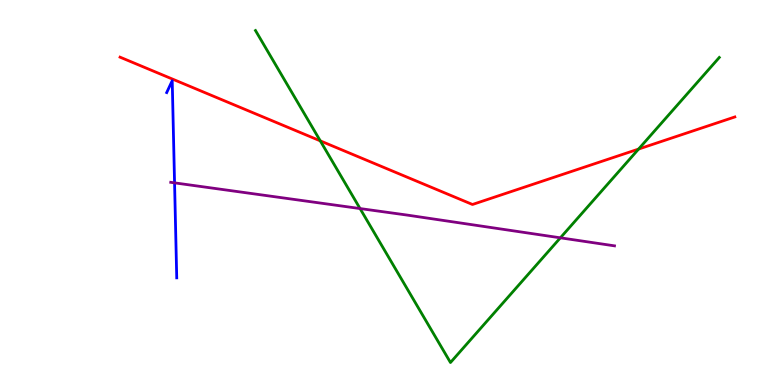[{'lines': ['blue', 'red'], 'intersections': []}, {'lines': ['green', 'red'], 'intersections': [{'x': 4.13, 'y': 6.34}, {'x': 8.24, 'y': 6.13}]}, {'lines': ['purple', 'red'], 'intersections': []}, {'lines': ['blue', 'green'], 'intersections': []}, {'lines': ['blue', 'purple'], 'intersections': [{'x': 2.25, 'y': 5.25}]}, {'lines': ['green', 'purple'], 'intersections': [{'x': 4.65, 'y': 4.58}, {'x': 7.23, 'y': 3.82}]}]